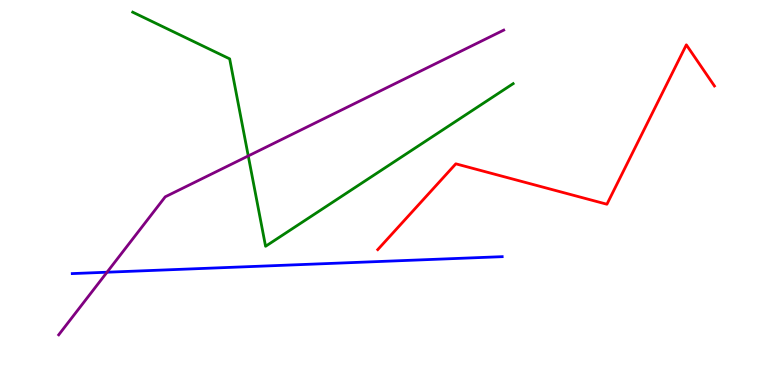[{'lines': ['blue', 'red'], 'intersections': []}, {'lines': ['green', 'red'], 'intersections': []}, {'lines': ['purple', 'red'], 'intersections': []}, {'lines': ['blue', 'green'], 'intersections': []}, {'lines': ['blue', 'purple'], 'intersections': [{'x': 1.38, 'y': 2.93}]}, {'lines': ['green', 'purple'], 'intersections': [{'x': 3.2, 'y': 5.95}]}]